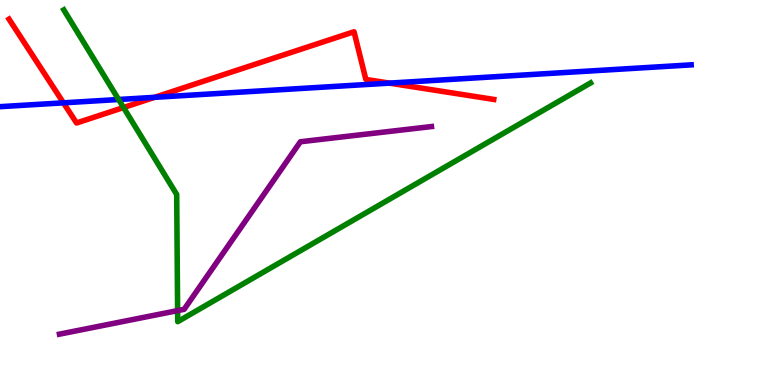[{'lines': ['blue', 'red'], 'intersections': [{'x': 0.819, 'y': 7.33}, {'x': 1.99, 'y': 7.47}, {'x': 5.02, 'y': 7.84}]}, {'lines': ['green', 'red'], 'intersections': [{'x': 1.59, 'y': 7.21}]}, {'lines': ['purple', 'red'], 'intersections': []}, {'lines': ['blue', 'green'], 'intersections': [{'x': 1.53, 'y': 7.42}]}, {'lines': ['blue', 'purple'], 'intersections': []}, {'lines': ['green', 'purple'], 'intersections': [{'x': 2.29, 'y': 1.93}]}]